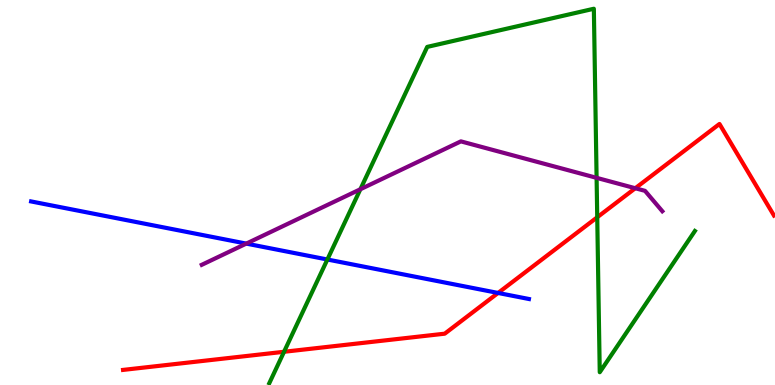[{'lines': ['blue', 'red'], 'intersections': [{'x': 6.43, 'y': 2.39}]}, {'lines': ['green', 'red'], 'intersections': [{'x': 3.67, 'y': 0.863}, {'x': 7.71, 'y': 4.36}]}, {'lines': ['purple', 'red'], 'intersections': [{'x': 8.2, 'y': 5.11}]}, {'lines': ['blue', 'green'], 'intersections': [{'x': 4.22, 'y': 3.26}]}, {'lines': ['blue', 'purple'], 'intersections': [{'x': 3.18, 'y': 3.67}]}, {'lines': ['green', 'purple'], 'intersections': [{'x': 4.65, 'y': 5.08}, {'x': 7.7, 'y': 5.38}]}]